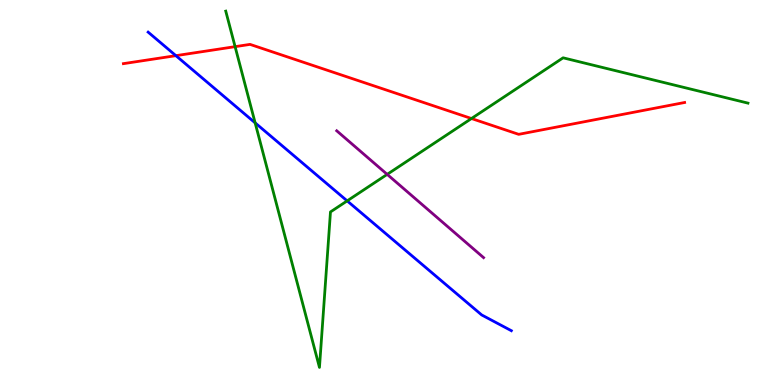[{'lines': ['blue', 'red'], 'intersections': [{'x': 2.27, 'y': 8.55}]}, {'lines': ['green', 'red'], 'intersections': [{'x': 3.03, 'y': 8.79}, {'x': 6.08, 'y': 6.92}]}, {'lines': ['purple', 'red'], 'intersections': []}, {'lines': ['blue', 'green'], 'intersections': [{'x': 3.29, 'y': 6.81}, {'x': 4.48, 'y': 4.78}]}, {'lines': ['blue', 'purple'], 'intersections': []}, {'lines': ['green', 'purple'], 'intersections': [{'x': 5.0, 'y': 5.47}]}]